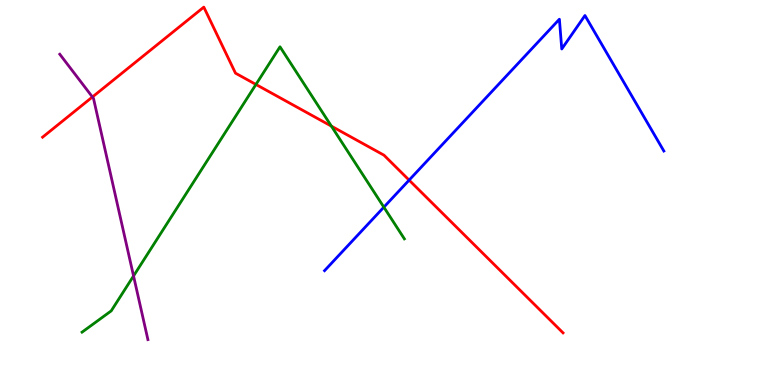[{'lines': ['blue', 'red'], 'intersections': [{'x': 5.28, 'y': 5.32}]}, {'lines': ['green', 'red'], 'intersections': [{'x': 3.3, 'y': 7.81}, {'x': 4.28, 'y': 6.72}]}, {'lines': ['purple', 'red'], 'intersections': [{'x': 1.19, 'y': 7.48}]}, {'lines': ['blue', 'green'], 'intersections': [{'x': 4.95, 'y': 4.62}]}, {'lines': ['blue', 'purple'], 'intersections': []}, {'lines': ['green', 'purple'], 'intersections': [{'x': 1.72, 'y': 2.83}]}]